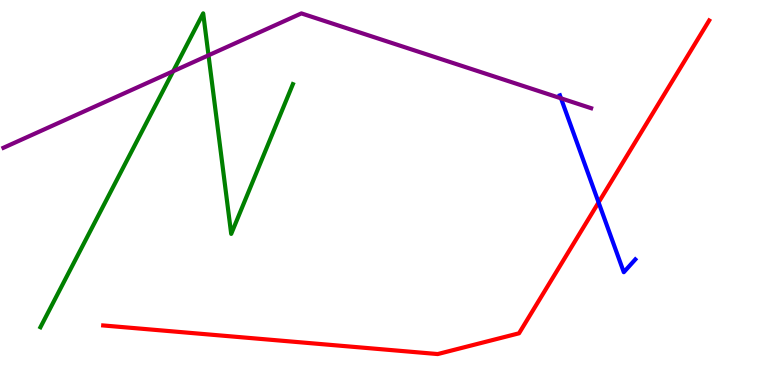[{'lines': ['blue', 'red'], 'intersections': [{'x': 7.72, 'y': 4.74}]}, {'lines': ['green', 'red'], 'intersections': []}, {'lines': ['purple', 'red'], 'intersections': []}, {'lines': ['blue', 'green'], 'intersections': []}, {'lines': ['blue', 'purple'], 'intersections': [{'x': 7.24, 'y': 7.45}]}, {'lines': ['green', 'purple'], 'intersections': [{'x': 2.23, 'y': 8.15}, {'x': 2.69, 'y': 8.56}]}]